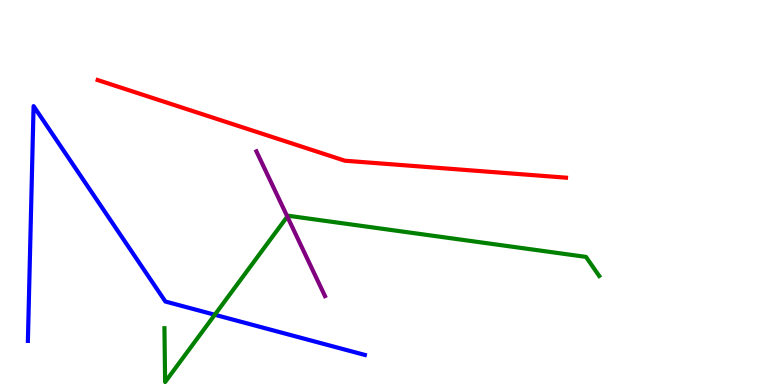[{'lines': ['blue', 'red'], 'intersections': []}, {'lines': ['green', 'red'], 'intersections': []}, {'lines': ['purple', 'red'], 'intersections': []}, {'lines': ['blue', 'green'], 'intersections': [{'x': 2.77, 'y': 1.82}]}, {'lines': ['blue', 'purple'], 'intersections': []}, {'lines': ['green', 'purple'], 'intersections': [{'x': 3.71, 'y': 4.38}]}]